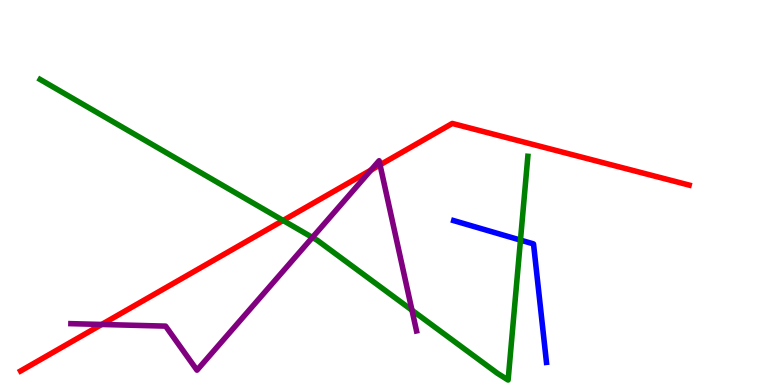[{'lines': ['blue', 'red'], 'intersections': []}, {'lines': ['green', 'red'], 'intersections': [{'x': 3.65, 'y': 4.27}]}, {'lines': ['purple', 'red'], 'intersections': [{'x': 1.31, 'y': 1.57}, {'x': 4.79, 'y': 5.58}, {'x': 4.9, 'y': 5.72}]}, {'lines': ['blue', 'green'], 'intersections': [{'x': 6.72, 'y': 3.76}]}, {'lines': ['blue', 'purple'], 'intersections': []}, {'lines': ['green', 'purple'], 'intersections': [{'x': 4.03, 'y': 3.83}, {'x': 5.32, 'y': 1.94}]}]